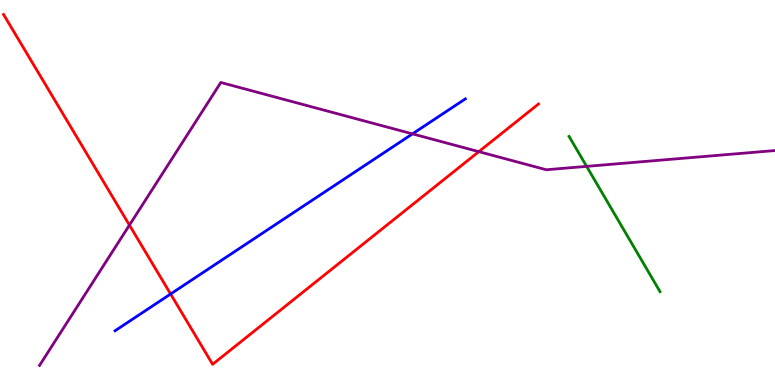[{'lines': ['blue', 'red'], 'intersections': [{'x': 2.2, 'y': 2.36}]}, {'lines': ['green', 'red'], 'intersections': []}, {'lines': ['purple', 'red'], 'intersections': [{'x': 1.67, 'y': 4.15}, {'x': 6.18, 'y': 6.06}]}, {'lines': ['blue', 'green'], 'intersections': []}, {'lines': ['blue', 'purple'], 'intersections': [{'x': 5.32, 'y': 6.52}]}, {'lines': ['green', 'purple'], 'intersections': [{'x': 7.57, 'y': 5.68}]}]